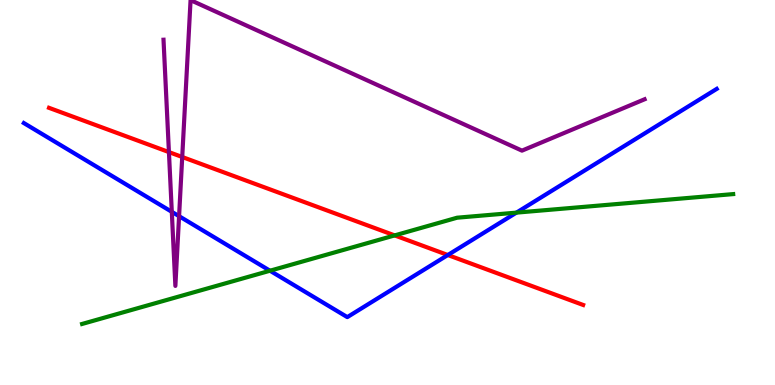[{'lines': ['blue', 'red'], 'intersections': [{'x': 5.78, 'y': 3.38}]}, {'lines': ['green', 'red'], 'intersections': [{'x': 5.09, 'y': 3.89}]}, {'lines': ['purple', 'red'], 'intersections': [{'x': 2.18, 'y': 6.05}, {'x': 2.35, 'y': 5.92}]}, {'lines': ['blue', 'green'], 'intersections': [{'x': 3.48, 'y': 2.97}, {'x': 6.66, 'y': 4.48}]}, {'lines': ['blue', 'purple'], 'intersections': [{'x': 2.22, 'y': 4.5}, {'x': 2.31, 'y': 4.38}]}, {'lines': ['green', 'purple'], 'intersections': []}]